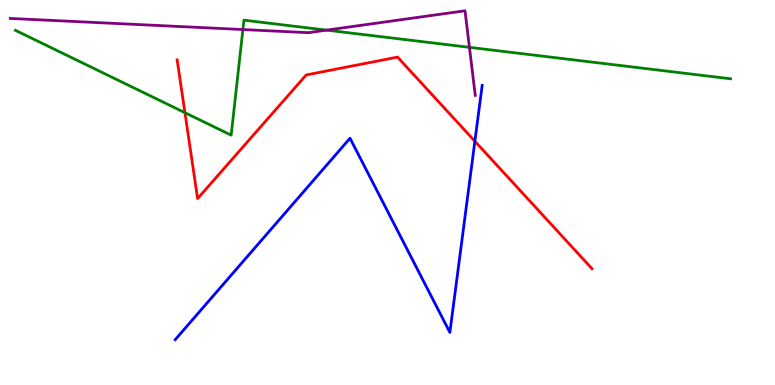[{'lines': ['blue', 'red'], 'intersections': [{'x': 6.13, 'y': 6.33}]}, {'lines': ['green', 'red'], 'intersections': [{'x': 2.39, 'y': 7.07}]}, {'lines': ['purple', 'red'], 'intersections': []}, {'lines': ['blue', 'green'], 'intersections': []}, {'lines': ['blue', 'purple'], 'intersections': []}, {'lines': ['green', 'purple'], 'intersections': [{'x': 3.13, 'y': 9.23}, {'x': 4.21, 'y': 9.22}, {'x': 6.06, 'y': 8.77}]}]